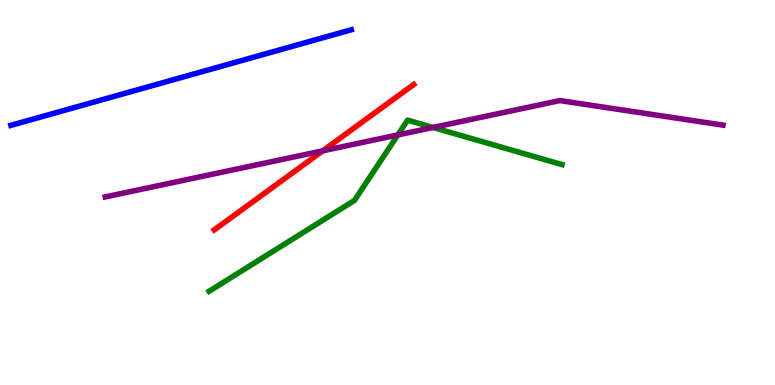[{'lines': ['blue', 'red'], 'intersections': []}, {'lines': ['green', 'red'], 'intersections': []}, {'lines': ['purple', 'red'], 'intersections': [{'x': 4.16, 'y': 6.08}]}, {'lines': ['blue', 'green'], 'intersections': []}, {'lines': ['blue', 'purple'], 'intersections': []}, {'lines': ['green', 'purple'], 'intersections': [{'x': 5.13, 'y': 6.5}, {'x': 5.59, 'y': 6.69}]}]